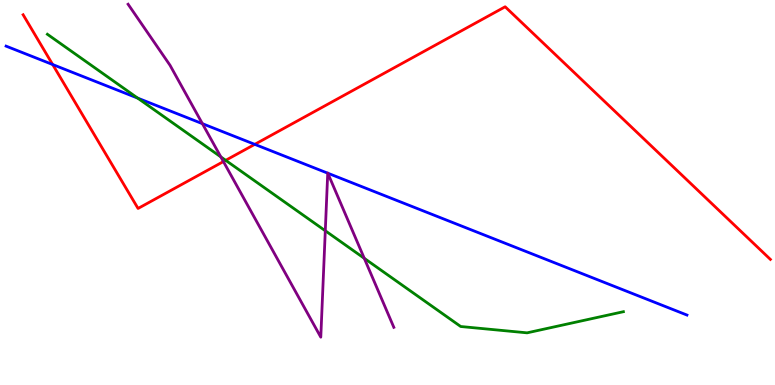[{'lines': ['blue', 'red'], 'intersections': [{'x': 0.68, 'y': 8.32}, {'x': 3.29, 'y': 6.25}]}, {'lines': ['green', 'red'], 'intersections': [{'x': 2.91, 'y': 5.84}]}, {'lines': ['purple', 'red'], 'intersections': [{'x': 2.88, 'y': 5.8}]}, {'lines': ['blue', 'green'], 'intersections': [{'x': 1.78, 'y': 7.45}]}, {'lines': ['blue', 'purple'], 'intersections': [{'x': 2.61, 'y': 6.79}, {'x': 4.23, 'y': 5.5}, {'x': 4.23, 'y': 5.5}]}, {'lines': ['green', 'purple'], 'intersections': [{'x': 2.85, 'y': 5.92}, {'x': 4.2, 'y': 4.01}, {'x': 4.7, 'y': 3.29}]}]